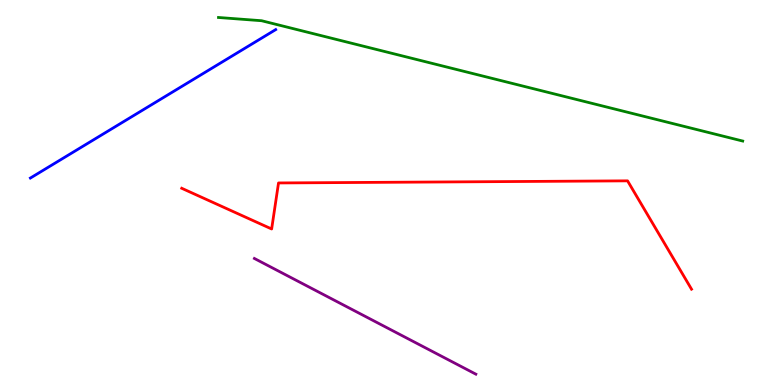[{'lines': ['blue', 'red'], 'intersections': []}, {'lines': ['green', 'red'], 'intersections': []}, {'lines': ['purple', 'red'], 'intersections': []}, {'lines': ['blue', 'green'], 'intersections': []}, {'lines': ['blue', 'purple'], 'intersections': []}, {'lines': ['green', 'purple'], 'intersections': []}]